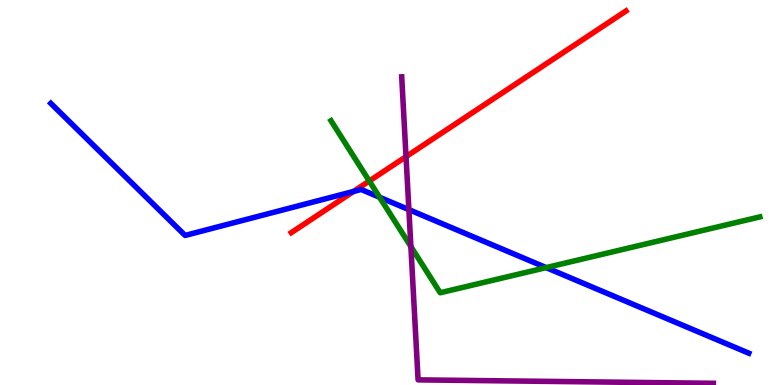[{'lines': ['blue', 'red'], 'intersections': [{'x': 4.56, 'y': 5.03}]}, {'lines': ['green', 'red'], 'intersections': [{'x': 4.76, 'y': 5.3}]}, {'lines': ['purple', 'red'], 'intersections': [{'x': 5.24, 'y': 5.93}]}, {'lines': ['blue', 'green'], 'intersections': [{'x': 4.9, 'y': 4.88}, {'x': 7.05, 'y': 3.05}]}, {'lines': ['blue', 'purple'], 'intersections': [{'x': 5.28, 'y': 4.55}]}, {'lines': ['green', 'purple'], 'intersections': [{'x': 5.3, 'y': 3.6}]}]